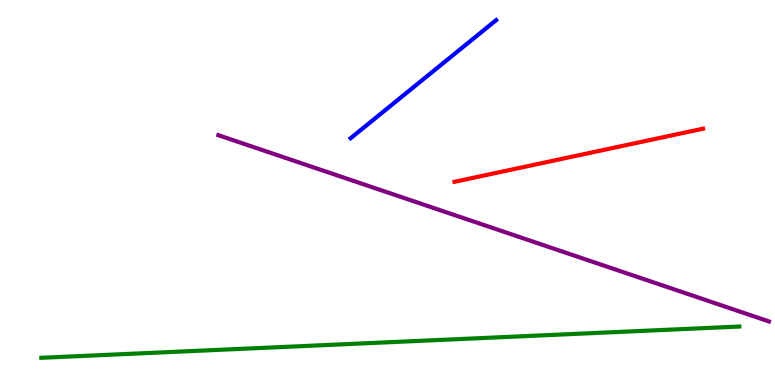[{'lines': ['blue', 'red'], 'intersections': []}, {'lines': ['green', 'red'], 'intersections': []}, {'lines': ['purple', 'red'], 'intersections': []}, {'lines': ['blue', 'green'], 'intersections': []}, {'lines': ['blue', 'purple'], 'intersections': []}, {'lines': ['green', 'purple'], 'intersections': []}]